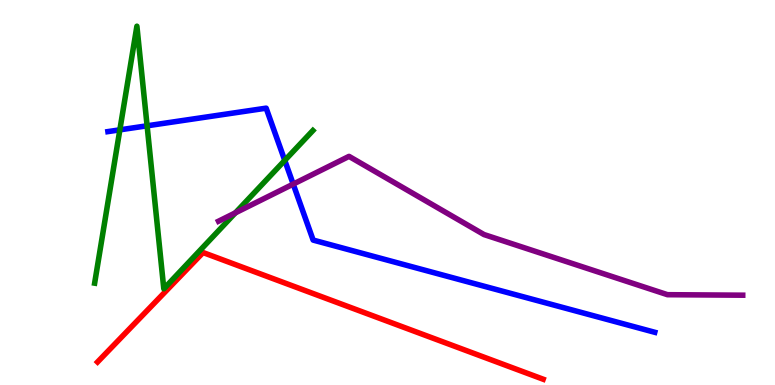[{'lines': ['blue', 'red'], 'intersections': []}, {'lines': ['green', 'red'], 'intersections': []}, {'lines': ['purple', 'red'], 'intersections': []}, {'lines': ['blue', 'green'], 'intersections': [{'x': 1.55, 'y': 6.63}, {'x': 1.9, 'y': 6.73}, {'x': 3.67, 'y': 5.83}]}, {'lines': ['blue', 'purple'], 'intersections': [{'x': 3.78, 'y': 5.22}]}, {'lines': ['green', 'purple'], 'intersections': [{'x': 3.04, 'y': 4.47}]}]